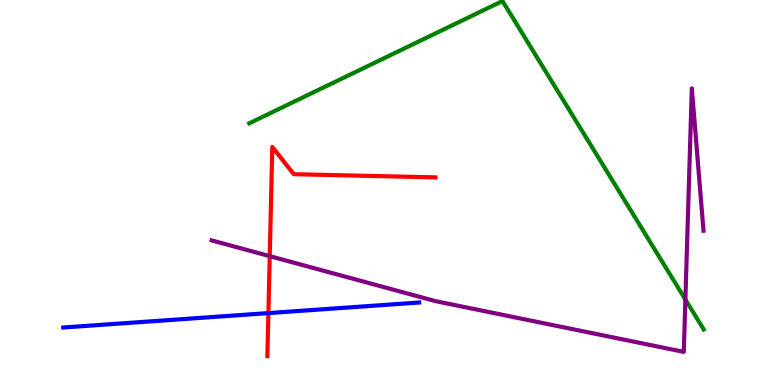[{'lines': ['blue', 'red'], 'intersections': [{'x': 3.46, 'y': 1.87}]}, {'lines': ['green', 'red'], 'intersections': []}, {'lines': ['purple', 'red'], 'intersections': [{'x': 3.48, 'y': 3.35}]}, {'lines': ['blue', 'green'], 'intersections': []}, {'lines': ['blue', 'purple'], 'intersections': []}, {'lines': ['green', 'purple'], 'intersections': [{'x': 8.84, 'y': 2.22}]}]